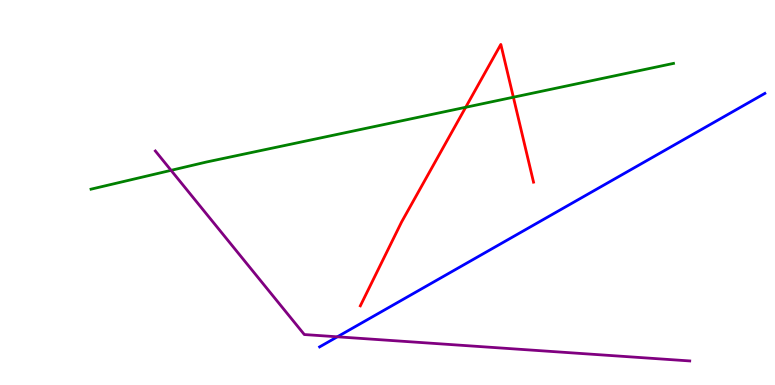[{'lines': ['blue', 'red'], 'intersections': []}, {'lines': ['green', 'red'], 'intersections': [{'x': 6.01, 'y': 7.21}, {'x': 6.62, 'y': 7.47}]}, {'lines': ['purple', 'red'], 'intersections': []}, {'lines': ['blue', 'green'], 'intersections': []}, {'lines': ['blue', 'purple'], 'intersections': [{'x': 4.35, 'y': 1.25}]}, {'lines': ['green', 'purple'], 'intersections': [{'x': 2.21, 'y': 5.58}]}]